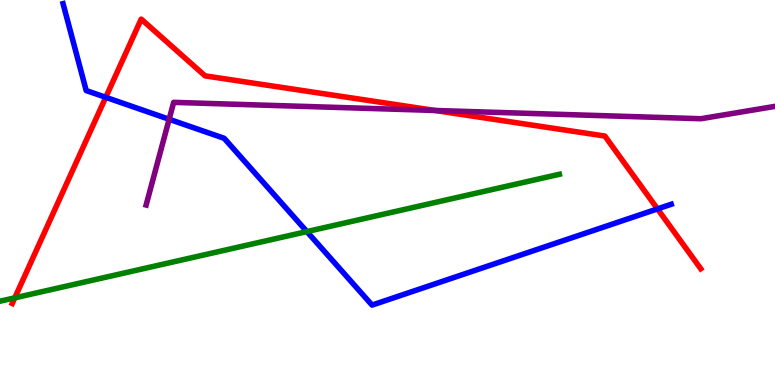[{'lines': ['blue', 'red'], 'intersections': [{'x': 1.36, 'y': 7.47}, {'x': 8.48, 'y': 4.57}]}, {'lines': ['green', 'red'], 'intersections': [{'x': 0.191, 'y': 2.26}]}, {'lines': ['purple', 'red'], 'intersections': [{'x': 5.61, 'y': 7.13}]}, {'lines': ['blue', 'green'], 'intersections': [{'x': 3.96, 'y': 3.99}]}, {'lines': ['blue', 'purple'], 'intersections': [{'x': 2.18, 'y': 6.9}]}, {'lines': ['green', 'purple'], 'intersections': []}]